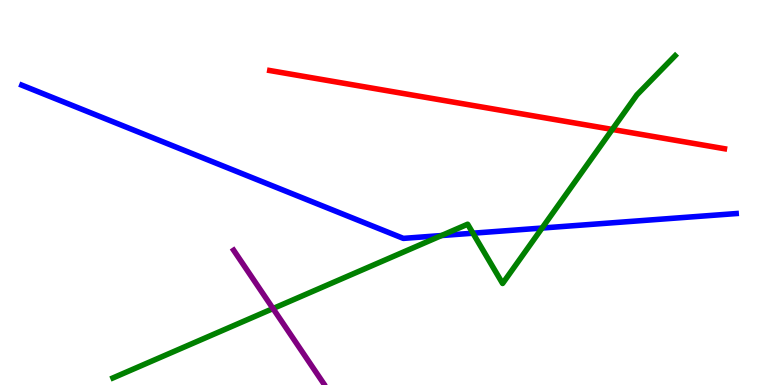[{'lines': ['blue', 'red'], 'intersections': []}, {'lines': ['green', 'red'], 'intersections': [{'x': 7.9, 'y': 6.64}]}, {'lines': ['purple', 'red'], 'intersections': []}, {'lines': ['blue', 'green'], 'intersections': [{'x': 5.7, 'y': 3.88}, {'x': 6.1, 'y': 3.94}, {'x': 6.99, 'y': 4.08}]}, {'lines': ['blue', 'purple'], 'intersections': []}, {'lines': ['green', 'purple'], 'intersections': [{'x': 3.52, 'y': 1.99}]}]